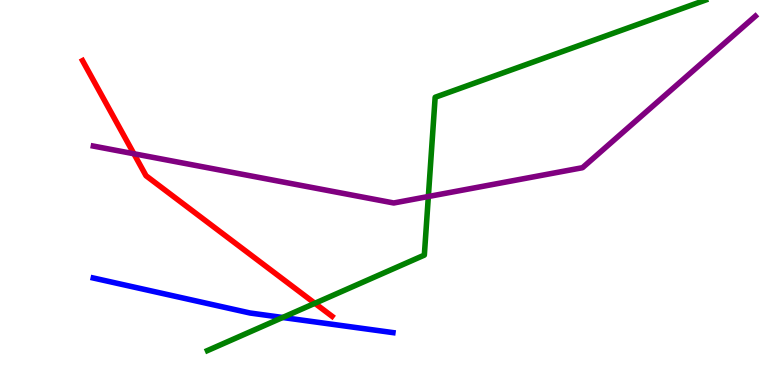[{'lines': ['blue', 'red'], 'intersections': []}, {'lines': ['green', 'red'], 'intersections': [{'x': 4.06, 'y': 2.12}]}, {'lines': ['purple', 'red'], 'intersections': [{'x': 1.73, 'y': 6.01}]}, {'lines': ['blue', 'green'], 'intersections': [{'x': 3.65, 'y': 1.75}]}, {'lines': ['blue', 'purple'], 'intersections': []}, {'lines': ['green', 'purple'], 'intersections': [{'x': 5.53, 'y': 4.9}]}]